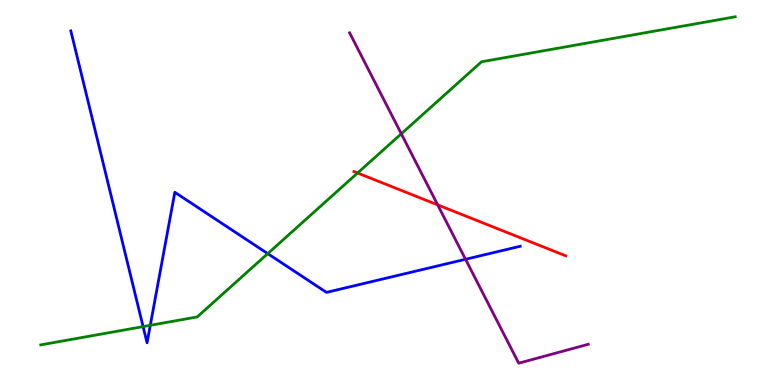[{'lines': ['blue', 'red'], 'intersections': []}, {'lines': ['green', 'red'], 'intersections': [{'x': 4.61, 'y': 5.51}]}, {'lines': ['purple', 'red'], 'intersections': [{'x': 5.65, 'y': 4.68}]}, {'lines': ['blue', 'green'], 'intersections': [{'x': 1.85, 'y': 1.52}, {'x': 1.94, 'y': 1.55}, {'x': 3.45, 'y': 3.41}]}, {'lines': ['blue', 'purple'], 'intersections': [{'x': 6.01, 'y': 3.27}]}, {'lines': ['green', 'purple'], 'intersections': [{'x': 5.18, 'y': 6.53}]}]